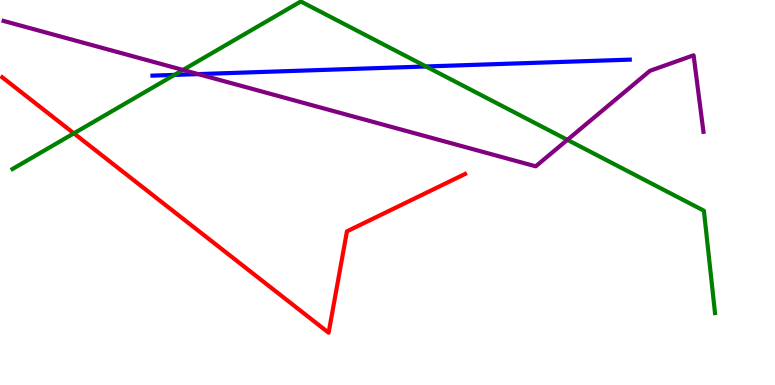[{'lines': ['blue', 'red'], 'intersections': []}, {'lines': ['green', 'red'], 'intersections': [{'x': 0.953, 'y': 6.54}]}, {'lines': ['purple', 'red'], 'intersections': []}, {'lines': ['blue', 'green'], 'intersections': [{'x': 2.25, 'y': 8.05}, {'x': 5.5, 'y': 8.27}]}, {'lines': ['blue', 'purple'], 'intersections': [{'x': 2.56, 'y': 8.08}]}, {'lines': ['green', 'purple'], 'intersections': [{'x': 2.36, 'y': 8.18}, {'x': 7.32, 'y': 6.37}]}]